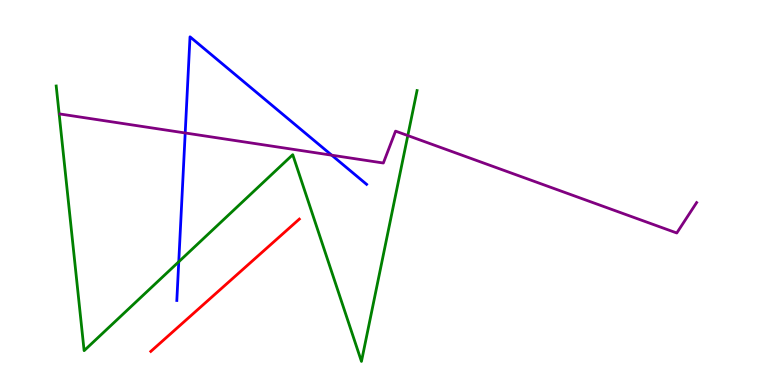[{'lines': ['blue', 'red'], 'intersections': []}, {'lines': ['green', 'red'], 'intersections': []}, {'lines': ['purple', 'red'], 'intersections': []}, {'lines': ['blue', 'green'], 'intersections': [{'x': 2.31, 'y': 3.2}]}, {'lines': ['blue', 'purple'], 'intersections': [{'x': 2.39, 'y': 6.55}, {'x': 4.28, 'y': 5.97}]}, {'lines': ['green', 'purple'], 'intersections': [{'x': 5.26, 'y': 6.48}]}]